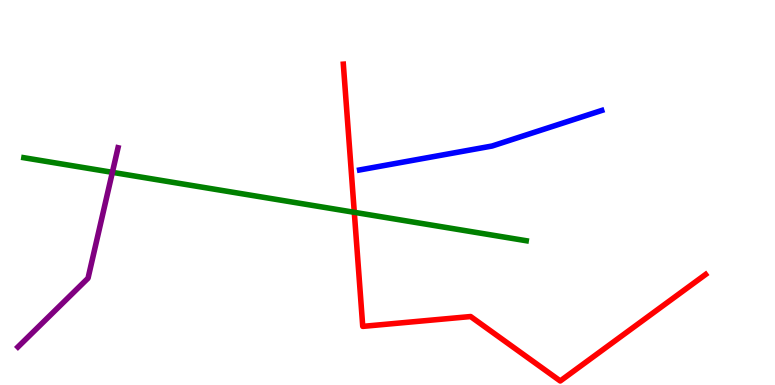[{'lines': ['blue', 'red'], 'intersections': []}, {'lines': ['green', 'red'], 'intersections': [{'x': 4.57, 'y': 4.49}]}, {'lines': ['purple', 'red'], 'intersections': []}, {'lines': ['blue', 'green'], 'intersections': []}, {'lines': ['blue', 'purple'], 'intersections': []}, {'lines': ['green', 'purple'], 'intersections': [{'x': 1.45, 'y': 5.52}]}]